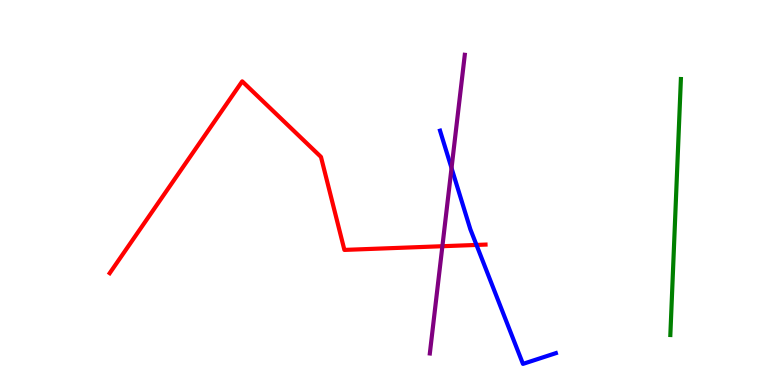[{'lines': ['blue', 'red'], 'intersections': [{'x': 6.15, 'y': 3.64}]}, {'lines': ['green', 'red'], 'intersections': []}, {'lines': ['purple', 'red'], 'intersections': [{'x': 5.71, 'y': 3.6}]}, {'lines': ['blue', 'green'], 'intersections': []}, {'lines': ['blue', 'purple'], 'intersections': [{'x': 5.83, 'y': 5.63}]}, {'lines': ['green', 'purple'], 'intersections': []}]